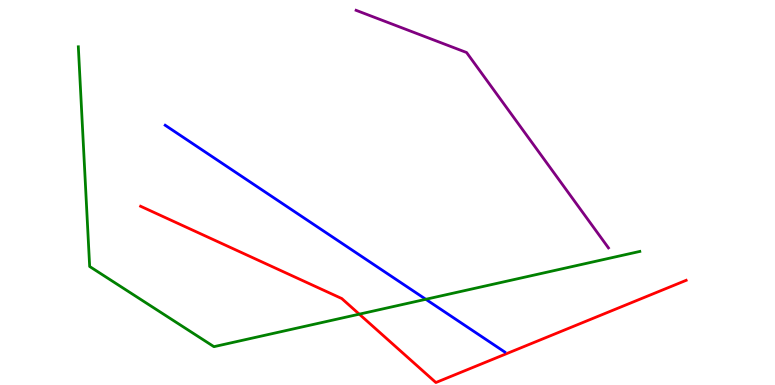[{'lines': ['blue', 'red'], 'intersections': []}, {'lines': ['green', 'red'], 'intersections': [{'x': 4.64, 'y': 1.84}]}, {'lines': ['purple', 'red'], 'intersections': []}, {'lines': ['blue', 'green'], 'intersections': [{'x': 5.49, 'y': 2.23}]}, {'lines': ['blue', 'purple'], 'intersections': []}, {'lines': ['green', 'purple'], 'intersections': []}]